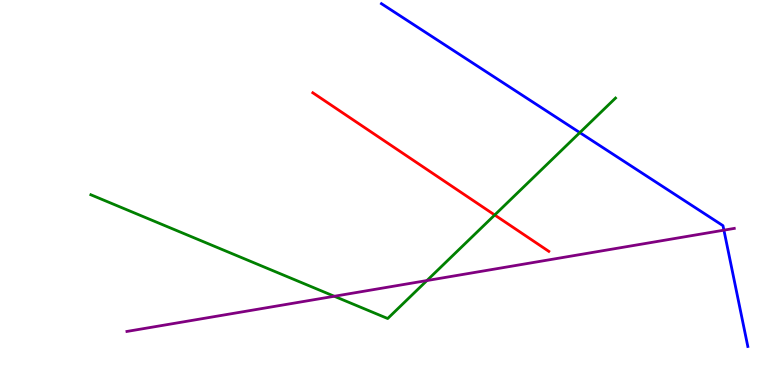[{'lines': ['blue', 'red'], 'intersections': []}, {'lines': ['green', 'red'], 'intersections': [{'x': 6.38, 'y': 4.42}]}, {'lines': ['purple', 'red'], 'intersections': []}, {'lines': ['blue', 'green'], 'intersections': [{'x': 7.48, 'y': 6.56}]}, {'lines': ['blue', 'purple'], 'intersections': [{'x': 9.34, 'y': 4.02}]}, {'lines': ['green', 'purple'], 'intersections': [{'x': 4.31, 'y': 2.3}, {'x': 5.51, 'y': 2.71}]}]